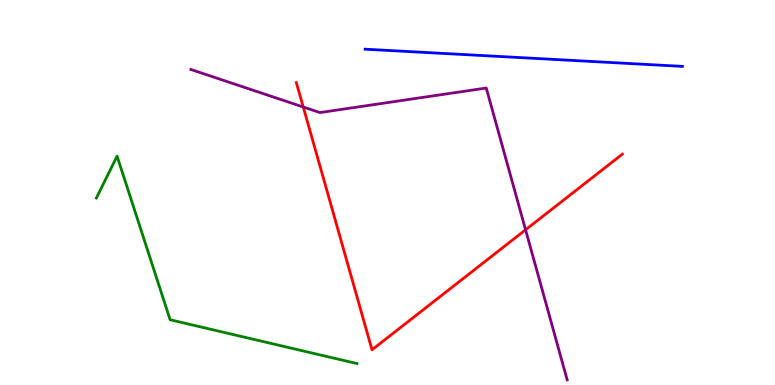[{'lines': ['blue', 'red'], 'intersections': []}, {'lines': ['green', 'red'], 'intersections': []}, {'lines': ['purple', 'red'], 'intersections': [{'x': 3.91, 'y': 7.22}, {'x': 6.78, 'y': 4.03}]}, {'lines': ['blue', 'green'], 'intersections': []}, {'lines': ['blue', 'purple'], 'intersections': []}, {'lines': ['green', 'purple'], 'intersections': []}]